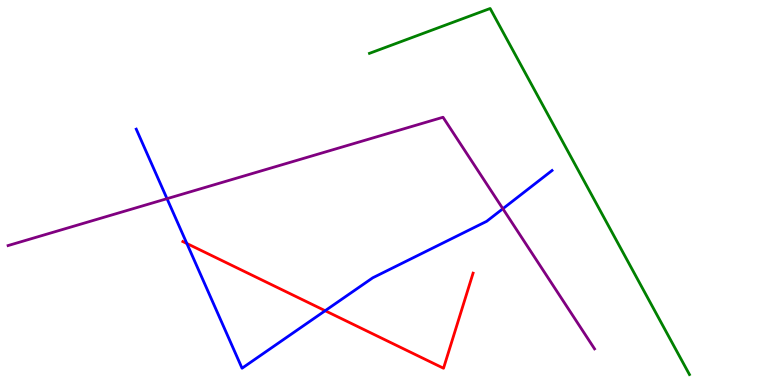[{'lines': ['blue', 'red'], 'intersections': [{'x': 2.41, 'y': 3.68}, {'x': 4.2, 'y': 1.93}]}, {'lines': ['green', 'red'], 'intersections': []}, {'lines': ['purple', 'red'], 'intersections': []}, {'lines': ['blue', 'green'], 'intersections': []}, {'lines': ['blue', 'purple'], 'intersections': [{'x': 2.16, 'y': 4.84}, {'x': 6.49, 'y': 4.58}]}, {'lines': ['green', 'purple'], 'intersections': []}]